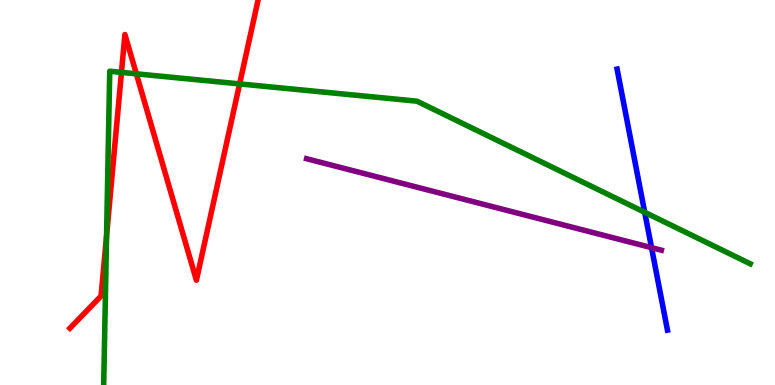[{'lines': ['blue', 'red'], 'intersections': []}, {'lines': ['green', 'red'], 'intersections': [{'x': 1.38, 'y': 3.88}, {'x': 1.57, 'y': 8.12}, {'x': 1.76, 'y': 8.08}, {'x': 3.09, 'y': 7.82}]}, {'lines': ['purple', 'red'], 'intersections': []}, {'lines': ['blue', 'green'], 'intersections': [{'x': 8.32, 'y': 4.49}]}, {'lines': ['blue', 'purple'], 'intersections': [{'x': 8.41, 'y': 3.57}]}, {'lines': ['green', 'purple'], 'intersections': []}]